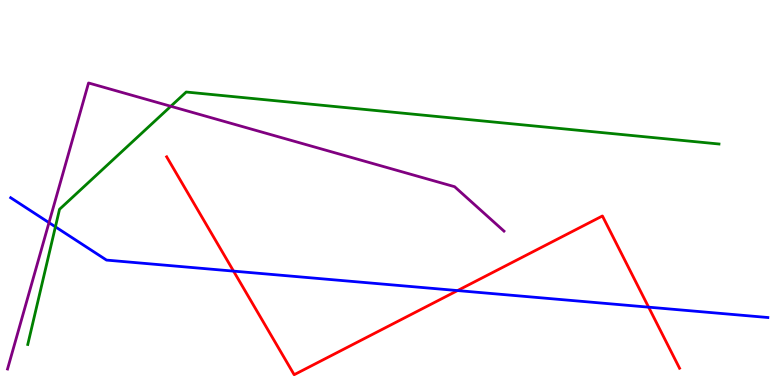[{'lines': ['blue', 'red'], 'intersections': [{'x': 3.01, 'y': 2.96}, {'x': 5.9, 'y': 2.45}, {'x': 8.37, 'y': 2.02}]}, {'lines': ['green', 'red'], 'intersections': []}, {'lines': ['purple', 'red'], 'intersections': []}, {'lines': ['blue', 'green'], 'intersections': [{'x': 0.715, 'y': 4.11}]}, {'lines': ['blue', 'purple'], 'intersections': [{'x': 0.632, 'y': 4.22}]}, {'lines': ['green', 'purple'], 'intersections': [{'x': 2.2, 'y': 7.24}]}]